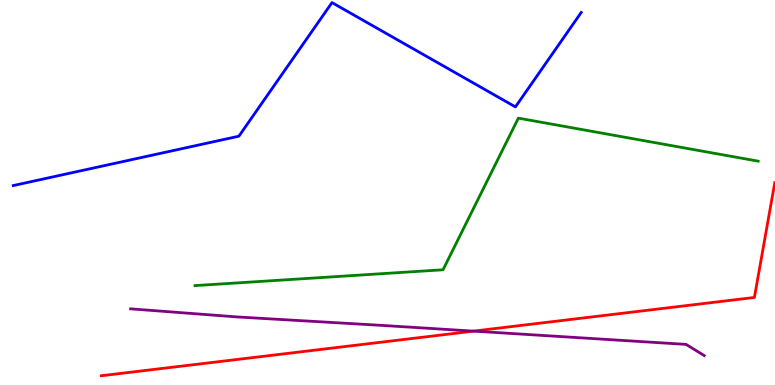[{'lines': ['blue', 'red'], 'intersections': []}, {'lines': ['green', 'red'], 'intersections': []}, {'lines': ['purple', 'red'], 'intersections': [{'x': 6.11, 'y': 1.4}]}, {'lines': ['blue', 'green'], 'intersections': []}, {'lines': ['blue', 'purple'], 'intersections': []}, {'lines': ['green', 'purple'], 'intersections': []}]